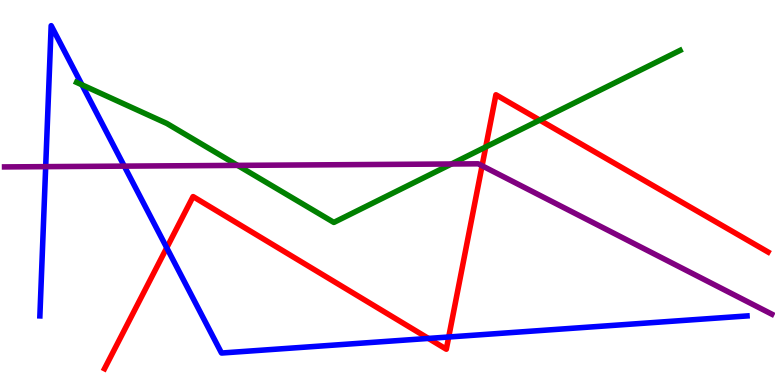[{'lines': ['blue', 'red'], 'intersections': [{'x': 2.15, 'y': 3.56}, {'x': 5.53, 'y': 1.21}, {'x': 5.79, 'y': 1.25}]}, {'lines': ['green', 'red'], 'intersections': [{'x': 6.27, 'y': 6.18}, {'x': 6.96, 'y': 6.88}]}, {'lines': ['purple', 'red'], 'intersections': [{'x': 6.22, 'y': 5.69}]}, {'lines': ['blue', 'green'], 'intersections': [{'x': 1.06, 'y': 7.8}]}, {'lines': ['blue', 'purple'], 'intersections': [{'x': 0.59, 'y': 5.67}, {'x': 1.6, 'y': 5.69}]}, {'lines': ['green', 'purple'], 'intersections': [{'x': 3.07, 'y': 5.7}, {'x': 5.83, 'y': 5.74}]}]